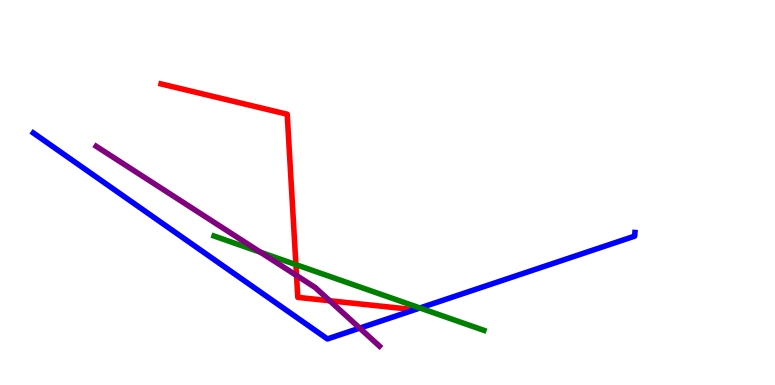[{'lines': ['blue', 'red'], 'intersections': []}, {'lines': ['green', 'red'], 'intersections': [{'x': 3.82, 'y': 3.13}]}, {'lines': ['purple', 'red'], 'intersections': [{'x': 3.83, 'y': 2.84}, {'x': 4.25, 'y': 2.19}]}, {'lines': ['blue', 'green'], 'intersections': [{'x': 5.42, 'y': 2.0}]}, {'lines': ['blue', 'purple'], 'intersections': [{'x': 4.64, 'y': 1.48}]}, {'lines': ['green', 'purple'], 'intersections': [{'x': 3.36, 'y': 3.45}]}]